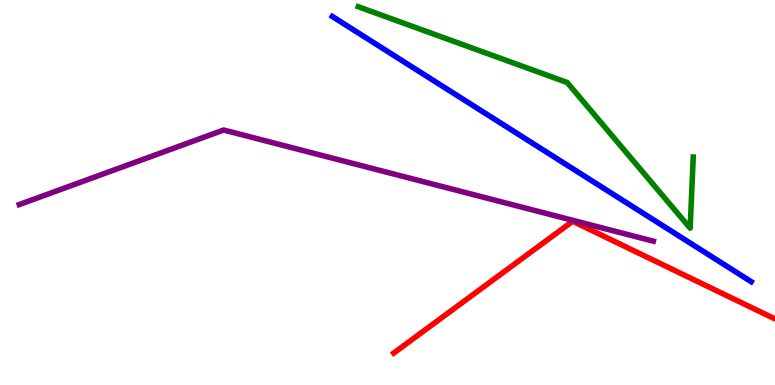[{'lines': ['blue', 'red'], 'intersections': []}, {'lines': ['green', 'red'], 'intersections': []}, {'lines': ['purple', 'red'], 'intersections': []}, {'lines': ['blue', 'green'], 'intersections': []}, {'lines': ['blue', 'purple'], 'intersections': []}, {'lines': ['green', 'purple'], 'intersections': []}]